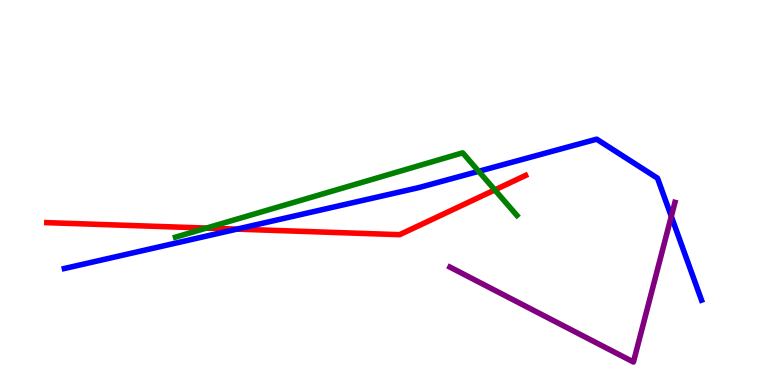[{'lines': ['blue', 'red'], 'intersections': [{'x': 3.06, 'y': 4.05}]}, {'lines': ['green', 'red'], 'intersections': [{'x': 2.66, 'y': 4.08}, {'x': 6.38, 'y': 5.07}]}, {'lines': ['purple', 'red'], 'intersections': []}, {'lines': ['blue', 'green'], 'intersections': [{'x': 6.18, 'y': 5.55}]}, {'lines': ['blue', 'purple'], 'intersections': [{'x': 8.66, 'y': 4.38}]}, {'lines': ['green', 'purple'], 'intersections': []}]